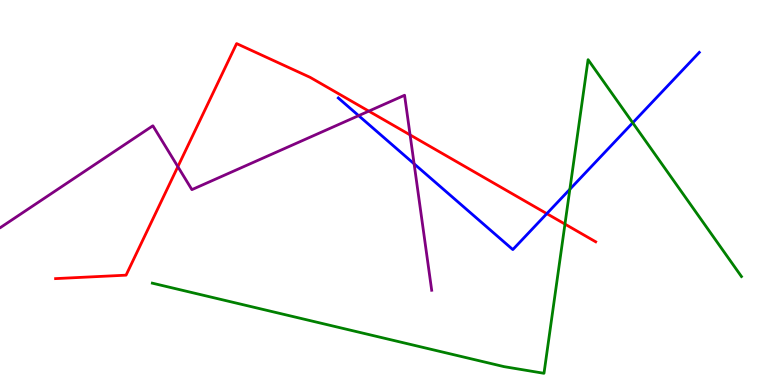[{'lines': ['blue', 'red'], 'intersections': [{'x': 7.06, 'y': 4.45}]}, {'lines': ['green', 'red'], 'intersections': [{'x': 7.29, 'y': 4.18}]}, {'lines': ['purple', 'red'], 'intersections': [{'x': 2.29, 'y': 5.67}, {'x': 4.76, 'y': 7.11}, {'x': 5.29, 'y': 6.5}]}, {'lines': ['blue', 'green'], 'intersections': [{'x': 7.35, 'y': 5.08}, {'x': 8.16, 'y': 6.81}]}, {'lines': ['blue', 'purple'], 'intersections': [{'x': 4.63, 'y': 7.0}, {'x': 5.34, 'y': 5.74}]}, {'lines': ['green', 'purple'], 'intersections': []}]